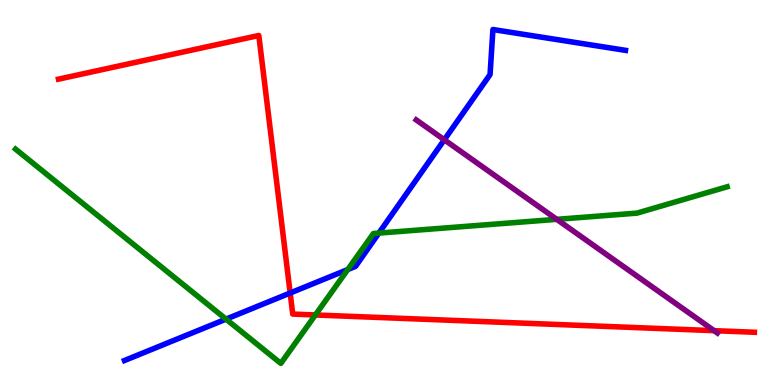[{'lines': ['blue', 'red'], 'intersections': [{'x': 3.74, 'y': 2.39}]}, {'lines': ['green', 'red'], 'intersections': [{'x': 4.07, 'y': 1.82}]}, {'lines': ['purple', 'red'], 'intersections': [{'x': 9.21, 'y': 1.41}]}, {'lines': ['blue', 'green'], 'intersections': [{'x': 2.92, 'y': 1.71}, {'x': 4.49, 'y': 3.0}, {'x': 4.89, 'y': 3.95}]}, {'lines': ['blue', 'purple'], 'intersections': [{'x': 5.73, 'y': 6.37}]}, {'lines': ['green', 'purple'], 'intersections': [{'x': 7.18, 'y': 4.3}]}]